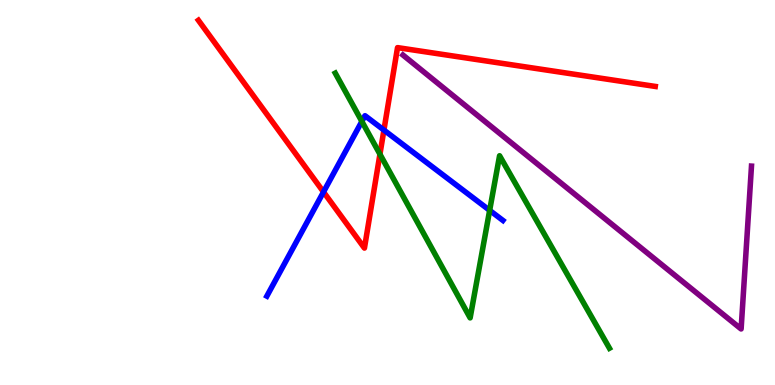[{'lines': ['blue', 'red'], 'intersections': [{'x': 4.17, 'y': 5.01}, {'x': 4.95, 'y': 6.62}]}, {'lines': ['green', 'red'], 'intersections': [{'x': 4.9, 'y': 5.99}]}, {'lines': ['purple', 'red'], 'intersections': []}, {'lines': ['blue', 'green'], 'intersections': [{'x': 4.67, 'y': 6.85}, {'x': 6.32, 'y': 4.54}]}, {'lines': ['blue', 'purple'], 'intersections': []}, {'lines': ['green', 'purple'], 'intersections': []}]